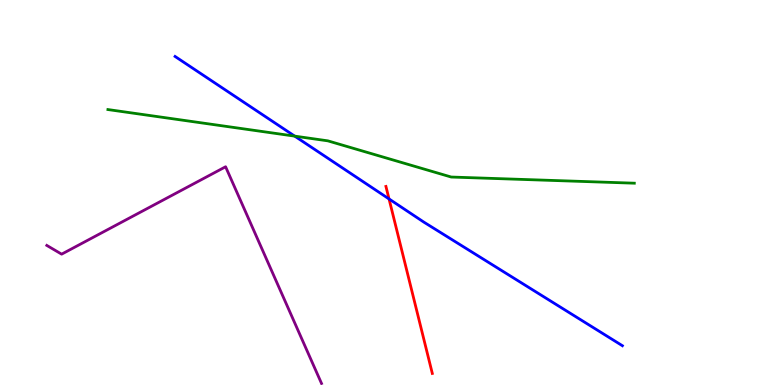[{'lines': ['blue', 'red'], 'intersections': [{'x': 5.02, 'y': 4.83}]}, {'lines': ['green', 'red'], 'intersections': []}, {'lines': ['purple', 'red'], 'intersections': []}, {'lines': ['blue', 'green'], 'intersections': [{'x': 3.8, 'y': 6.46}]}, {'lines': ['blue', 'purple'], 'intersections': []}, {'lines': ['green', 'purple'], 'intersections': []}]